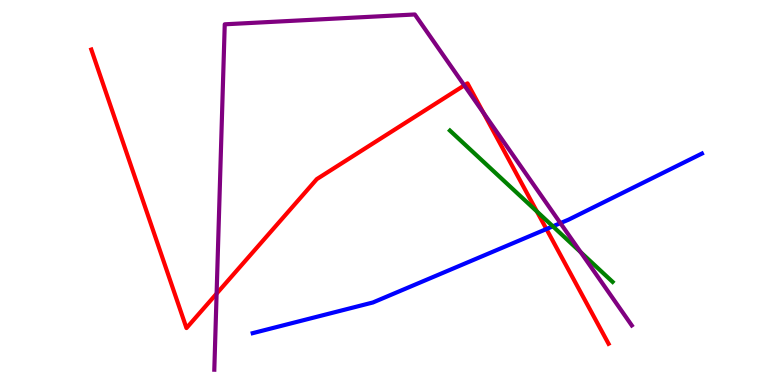[{'lines': ['blue', 'red'], 'intersections': [{'x': 7.05, 'y': 4.05}]}, {'lines': ['green', 'red'], 'intersections': [{'x': 6.93, 'y': 4.51}]}, {'lines': ['purple', 'red'], 'intersections': [{'x': 2.79, 'y': 2.37}, {'x': 5.99, 'y': 7.78}, {'x': 6.24, 'y': 7.07}]}, {'lines': ['blue', 'green'], 'intersections': [{'x': 7.13, 'y': 4.12}]}, {'lines': ['blue', 'purple'], 'intersections': [{'x': 7.23, 'y': 4.2}]}, {'lines': ['green', 'purple'], 'intersections': [{'x': 7.49, 'y': 3.45}]}]